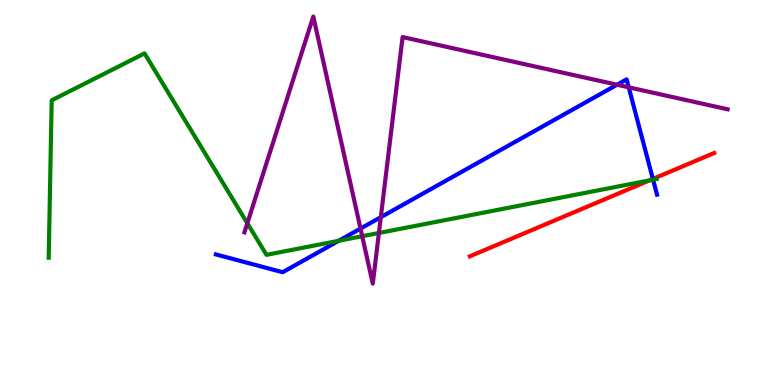[{'lines': ['blue', 'red'], 'intersections': [{'x': 8.42, 'y': 5.35}]}, {'lines': ['green', 'red'], 'intersections': [{'x': 8.38, 'y': 5.32}]}, {'lines': ['purple', 'red'], 'intersections': []}, {'lines': ['blue', 'green'], 'intersections': [{'x': 4.37, 'y': 3.75}, {'x': 8.43, 'y': 5.33}]}, {'lines': ['blue', 'purple'], 'intersections': [{'x': 4.65, 'y': 4.06}, {'x': 4.91, 'y': 4.36}, {'x': 7.96, 'y': 7.8}, {'x': 8.11, 'y': 7.73}]}, {'lines': ['green', 'purple'], 'intersections': [{'x': 3.19, 'y': 4.2}, {'x': 4.67, 'y': 3.86}, {'x': 4.89, 'y': 3.95}]}]